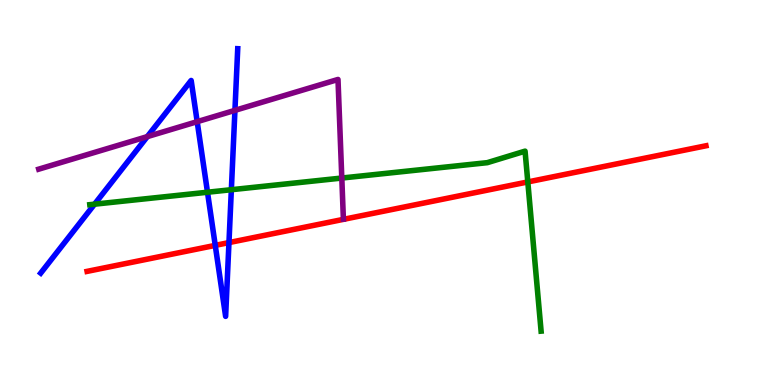[{'lines': ['blue', 'red'], 'intersections': [{'x': 2.78, 'y': 3.63}, {'x': 2.95, 'y': 3.7}]}, {'lines': ['green', 'red'], 'intersections': [{'x': 6.81, 'y': 5.27}]}, {'lines': ['purple', 'red'], 'intersections': []}, {'lines': ['blue', 'green'], 'intersections': [{'x': 1.22, 'y': 4.7}, {'x': 2.68, 'y': 5.01}, {'x': 2.99, 'y': 5.07}]}, {'lines': ['blue', 'purple'], 'intersections': [{'x': 1.9, 'y': 6.45}, {'x': 2.54, 'y': 6.84}, {'x': 3.03, 'y': 7.13}]}, {'lines': ['green', 'purple'], 'intersections': [{'x': 4.41, 'y': 5.38}]}]